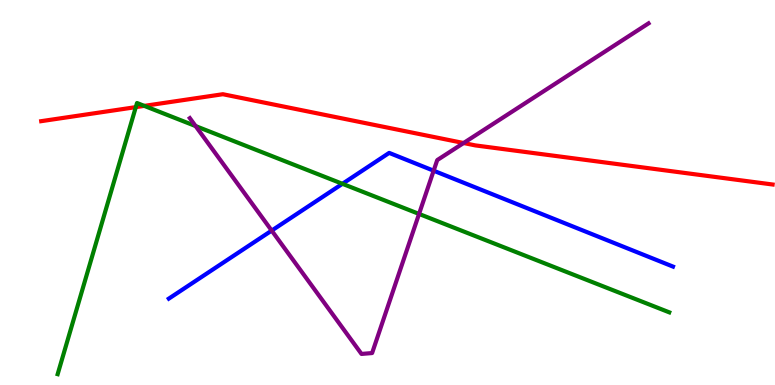[{'lines': ['blue', 'red'], 'intersections': []}, {'lines': ['green', 'red'], 'intersections': [{'x': 1.75, 'y': 7.22}, {'x': 1.86, 'y': 7.25}]}, {'lines': ['purple', 'red'], 'intersections': [{'x': 5.98, 'y': 6.29}]}, {'lines': ['blue', 'green'], 'intersections': [{'x': 4.42, 'y': 5.23}]}, {'lines': ['blue', 'purple'], 'intersections': [{'x': 3.51, 'y': 4.01}, {'x': 5.6, 'y': 5.57}]}, {'lines': ['green', 'purple'], 'intersections': [{'x': 2.52, 'y': 6.73}, {'x': 5.41, 'y': 4.44}]}]